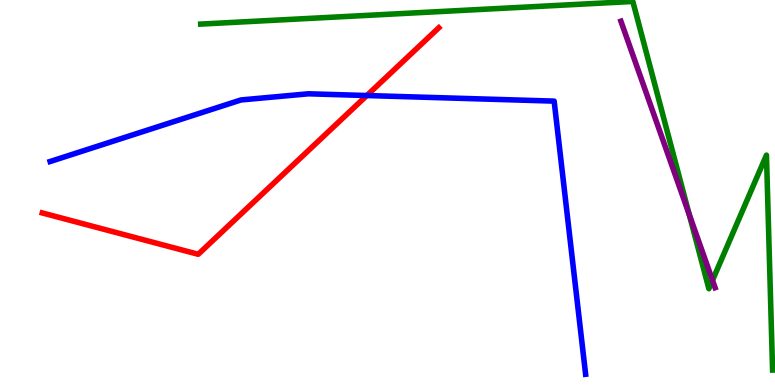[{'lines': ['blue', 'red'], 'intersections': [{'x': 4.73, 'y': 7.52}]}, {'lines': ['green', 'red'], 'intersections': []}, {'lines': ['purple', 'red'], 'intersections': []}, {'lines': ['blue', 'green'], 'intersections': []}, {'lines': ['blue', 'purple'], 'intersections': []}, {'lines': ['green', 'purple'], 'intersections': [{'x': 8.89, 'y': 4.43}, {'x': 9.19, 'y': 2.72}]}]